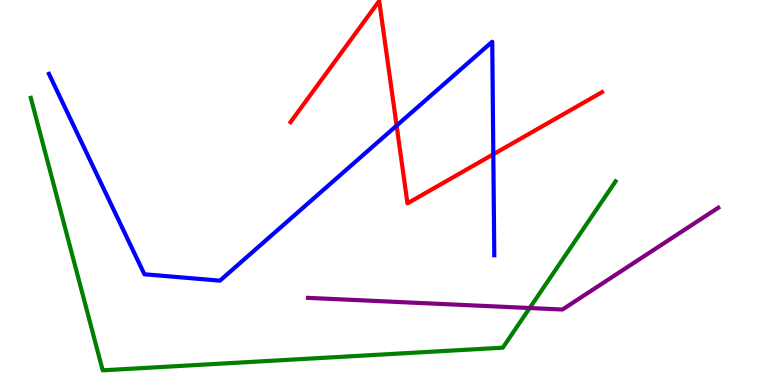[{'lines': ['blue', 'red'], 'intersections': [{'x': 5.12, 'y': 6.74}, {'x': 6.37, 'y': 5.99}]}, {'lines': ['green', 'red'], 'intersections': []}, {'lines': ['purple', 'red'], 'intersections': []}, {'lines': ['blue', 'green'], 'intersections': []}, {'lines': ['blue', 'purple'], 'intersections': []}, {'lines': ['green', 'purple'], 'intersections': [{'x': 6.83, 'y': 2.0}]}]